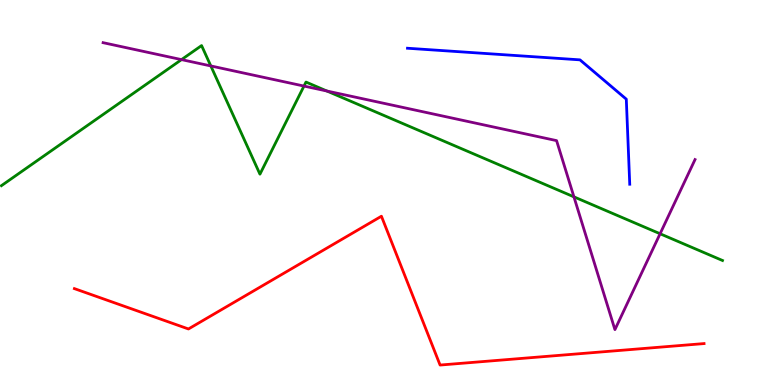[{'lines': ['blue', 'red'], 'intersections': []}, {'lines': ['green', 'red'], 'intersections': []}, {'lines': ['purple', 'red'], 'intersections': []}, {'lines': ['blue', 'green'], 'intersections': []}, {'lines': ['blue', 'purple'], 'intersections': []}, {'lines': ['green', 'purple'], 'intersections': [{'x': 2.34, 'y': 8.45}, {'x': 2.72, 'y': 8.29}, {'x': 3.92, 'y': 7.76}, {'x': 4.22, 'y': 7.64}, {'x': 7.41, 'y': 4.89}, {'x': 8.52, 'y': 3.93}]}]